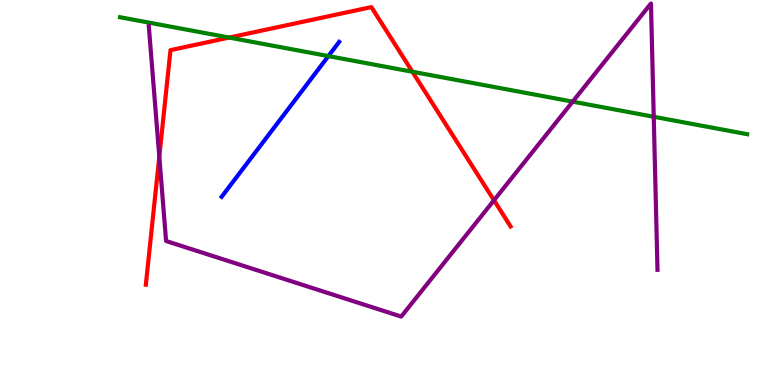[{'lines': ['blue', 'red'], 'intersections': []}, {'lines': ['green', 'red'], 'intersections': [{'x': 2.96, 'y': 9.02}, {'x': 5.32, 'y': 8.14}]}, {'lines': ['purple', 'red'], 'intersections': [{'x': 2.06, 'y': 5.93}, {'x': 6.37, 'y': 4.8}]}, {'lines': ['blue', 'green'], 'intersections': [{'x': 4.24, 'y': 8.54}]}, {'lines': ['blue', 'purple'], 'intersections': []}, {'lines': ['green', 'purple'], 'intersections': [{'x': 7.39, 'y': 7.36}, {'x': 8.44, 'y': 6.97}]}]